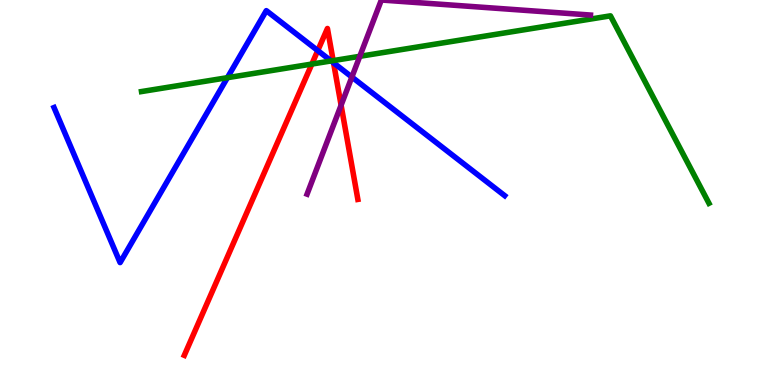[{'lines': ['blue', 'red'], 'intersections': [{'x': 4.1, 'y': 8.69}, {'x': 4.3, 'y': 8.37}]}, {'lines': ['green', 'red'], 'intersections': [{'x': 4.02, 'y': 8.34}, {'x': 4.3, 'y': 8.43}]}, {'lines': ['purple', 'red'], 'intersections': [{'x': 4.4, 'y': 7.27}]}, {'lines': ['blue', 'green'], 'intersections': [{'x': 2.93, 'y': 7.98}, {'x': 4.27, 'y': 8.42}]}, {'lines': ['blue', 'purple'], 'intersections': [{'x': 4.54, 'y': 8.0}]}, {'lines': ['green', 'purple'], 'intersections': [{'x': 4.64, 'y': 8.54}]}]